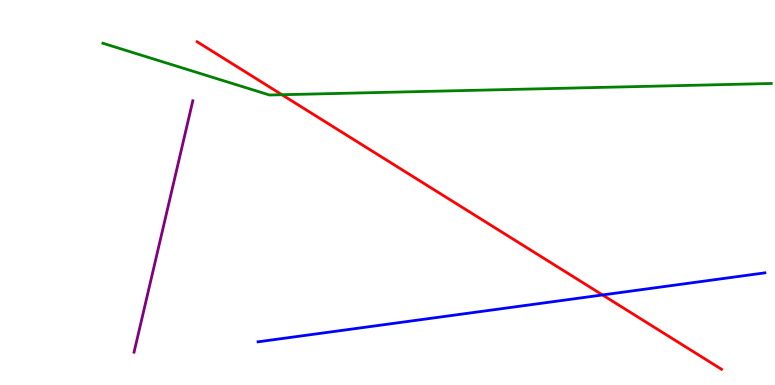[{'lines': ['blue', 'red'], 'intersections': [{'x': 7.77, 'y': 2.34}]}, {'lines': ['green', 'red'], 'intersections': [{'x': 3.64, 'y': 7.54}]}, {'lines': ['purple', 'red'], 'intersections': []}, {'lines': ['blue', 'green'], 'intersections': []}, {'lines': ['blue', 'purple'], 'intersections': []}, {'lines': ['green', 'purple'], 'intersections': []}]